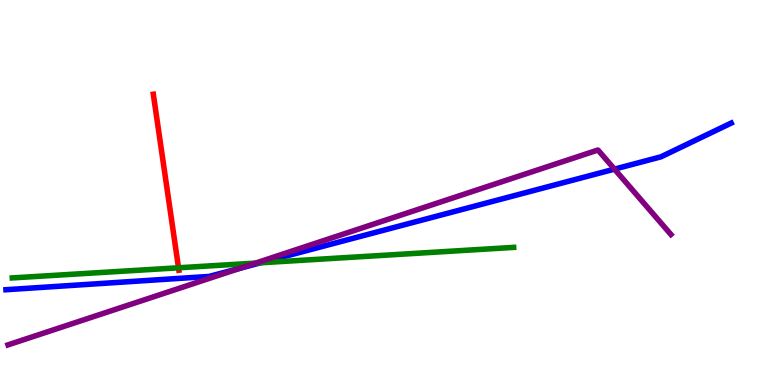[{'lines': ['blue', 'red'], 'intersections': []}, {'lines': ['green', 'red'], 'intersections': [{'x': 2.3, 'y': 3.04}]}, {'lines': ['purple', 'red'], 'intersections': []}, {'lines': ['blue', 'green'], 'intersections': [{'x': 3.36, 'y': 3.17}]}, {'lines': ['blue', 'purple'], 'intersections': [{'x': 3.1, 'y': 3.03}, {'x': 7.93, 'y': 5.61}]}, {'lines': ['green', 'purple'], 'intersections': [{'x': 3.3, 'y': 3.17}]}]